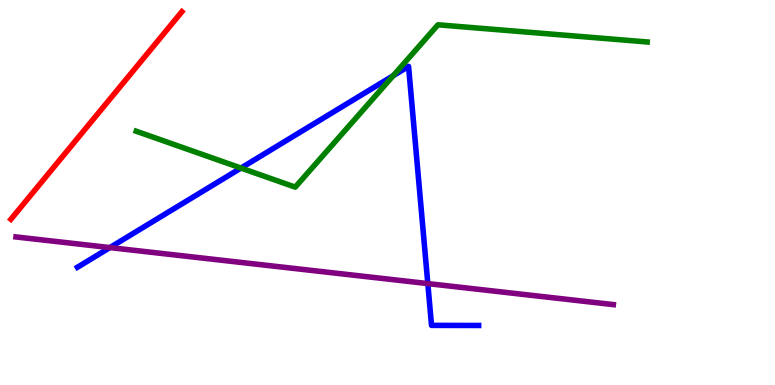[{'lines': ['blue', 'red'], 'intersections': []}, {'lines': ['green', 'red'], 'intersections': []}, {'lines': ['purple', 'red'], 'intersections': []}, {'lines': ['blue', 'green'], 'intersections': [{'x': 3.11, 'y': 5.64}, {'x': 5.07, 'y': 8.03}]}, {'lines': ['blue', 'purple'], 'intersections': [{'x': 1.42, 'y': 3.57}, {'x': 5.52, 'y': 2.63}]}, {'lines': ['green', 'purple'], 'intersections': []}]